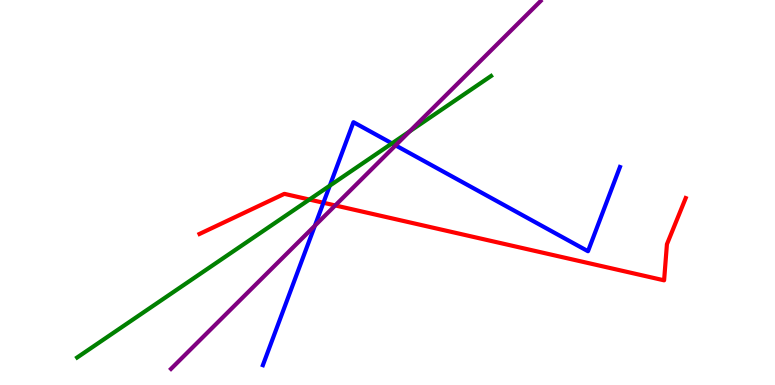[{'lines': ['blue', 'red'], 'intersections': [{'x': 4.17, 'y': 4.73}]}, {'lines': ['green', 'red'], 'intersections': [{'x': 3.99, 'y': 4.82}]}, {'lines': ['purple', 'red'], 'intersections': [{'x': 4.33, 'y': 4.66}]}, {'lines': ['blue', 'green'], 'intersections': [{'x': 4.26, 'y': 5.18}, {'x': 5.06, 'y': 6.28}]}, {'lines': ['blue', 'purple'], 'intersections': [{'x': 4.06, 'y': 4.14}, {'x': 5.1, 'y': 6.22}]}, {'lines': ['green', 'purple'], 'intersections': [{'x': 5.29, 'y': 6.59}]}]